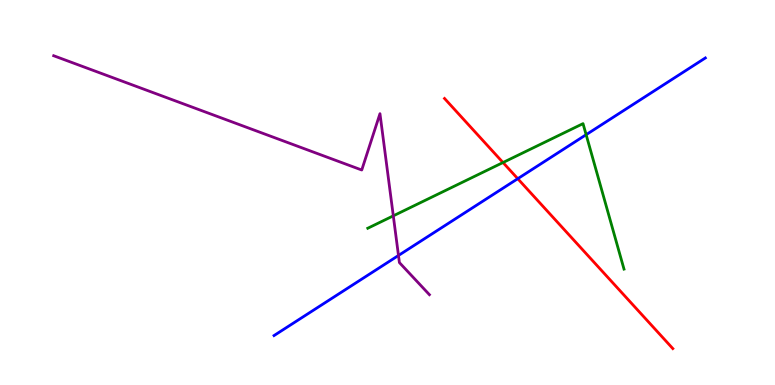[{'lines': ['blue', 'red'], 'intersections': [{'x': 6.68, 'y': 5.36}]}, {'lines': ['green', 'red'], 'intersections': [{'x': 6.49, 'y': 5.78}]}, {'lines': ['purple', 'red'], 'intersections': []}, {'lines': ['blue', 'green'], 'intersections': [{'x': 7.56, 'y': 6.5}]}, {'lines': ['blue', 'purple'], 'intersections': [{'x': 5.14, 'y': 3.36}]}, {'lines': ['green', 'purple'], 'intersections': [{'x': 5.07, 'y': 4.39}]}]